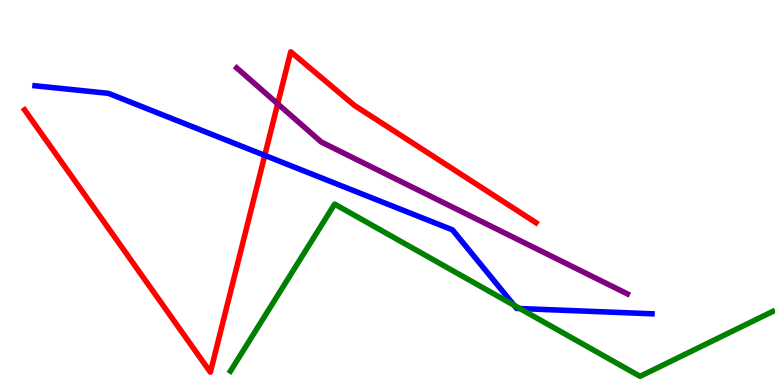[{'lines': ['blue', 'red'], 'intersections': [{'x': 3.42, 'y': 5.96}]}, {'lines': ['green', 'red'], 'intersections': []}, {'lines': ['purple', 'red'], 'intersections': [{'x': 3.58, 'y': 7.3}]}, {'lines': ['blue', 'green'], 'intersections': [{'x': 6.63, 'y': 2.07}, {'x': 6.71, 'y': 1.99}]}, {'lines': ['blue', 'purple'], 'intersections': []}, {'lines': ['green', 'purple'], 'intersections': []}]